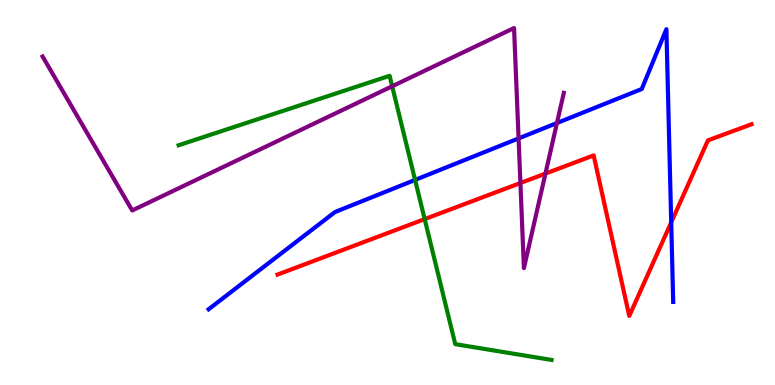[{'lines': ['blue', 'red'], 'intersections': [{'x': 8.66, 'y': 4.22}]}, {'lines': ['green', 'red'], 'intersections': [{'x': 5.48, 'y': 4.31}]}, {'lines': ['purple', 'red'], 'intersections': [{'x': 6.72, 'y': 5.25}, {'x': 7.04, 'y': 5.49}]}, {'lines': ['blue', 'green'], 'intersections': [{'x': 5.36, 'y': 5.33}]}, {'lines': ['blue', 'purple'], 'intersections': [{'x': 6.69, 'y': 6.41}, {'x': 7.19, 'y': 6.8}]}, {'lines': ['green', 'purple'], 'intersections': [{'x': 5.06, 'y': 7.76}]}]